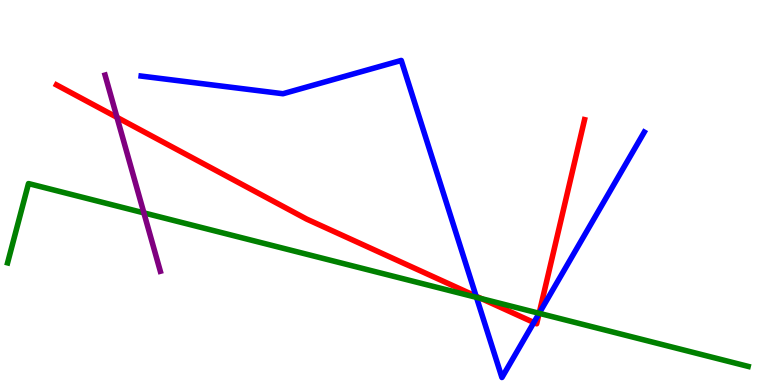[{'lines': ['blue', 'red'], 'intersections': [{'x': 6.14, 'y': 2.31}, {'x': 6.89, 'y': 1.62}, {'x': 6.96, 'y': 1.86}]}, {'lines': ['green', 'red'], 'intersections': [{'x': 6.21, 'y': 2.24}, {'x': 6.96, 'y': 1.86}]}, {'lines': ['purple', 'red'], 'intersections': [{'x': 1.51, 'y': 6.95}]}, {'lines': ['blue', 'green'], 'intersections': [{'x': 6.15, 'y': 2.28}, {'x': 6.96, 'y': 1.86}]}, {'lines': ['blue', 'purple'], 'intersections': []}, {'lines': ['green', 'purple'], 'intersections': [{'x': 1.86, 'y': 4.47}]}]